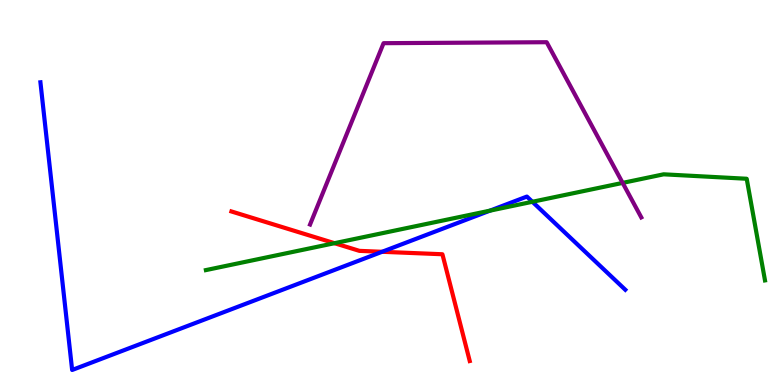[{'lines': ['blue', 'red'], 'intersections': [{'x': 4.93, 'y': 3.46}]}, {'lines': ['green', 'red'], 'intersections': [{'x': 4.32, 'y': 3.68}]}, {'lines': ['purple', 'red'], 'intersections': []}, {'lines': ['blue', 'green'], 'intersections': [{'x': 6.32, 'y': 4.53}, {'x': 6.87, 'y': 4.76}]}, {'lines': ['blue', 'purple'], 'intersections': []}, {'lines': ['green', 'purple'], 'intersections': [{'x': 8.03, 'y': 5.25}]}]